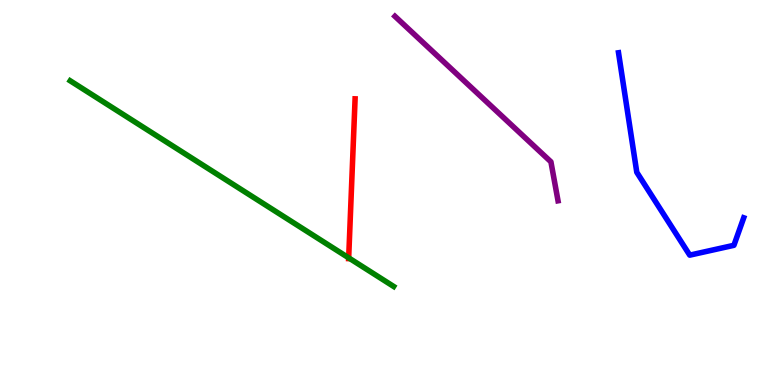[{'lines': ['blue', 'red'], 'intersections': []}, {'lines': ['green', 'red'], 'intersections': [{'x': 4.5, 'y': 3.3}]}, {'lines': ['purple', 'red'], 'intersections': []}, {'lines': ['blue', 'green'], 'intersections': []}, {'lines': ['blue', 'purple'], 'intersections': []}, {'lines': ['green', 'purple'], 'intersections': []}]